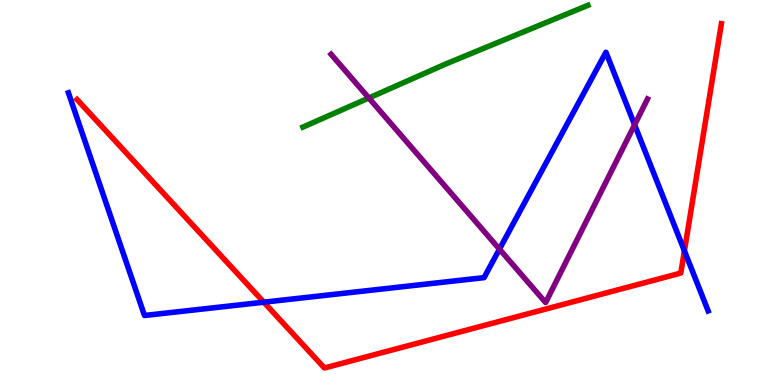[{'lines': ['blue', 'red'], 'intersections': [{'x': 3.4, 'y': 2.15}, {'x': 8.83, 'y': 3.48}]}, {'lines': ['green', 'red'], 'intersections': []}, {'lines': ['purple', 'red'], 'intersections': []}, {'lines': ['blue', 'green'], 'intersections': []}, {'lines': ['blue', 'purple'], 'intersections': [{'x': 6.44, 'y': 3.53}, {'x': 8.19, 'y': 6.76}]}, {'lines': ['green', 'purple'], 'intersections': [{'x': 4.76, 'y': 7.46}]}]